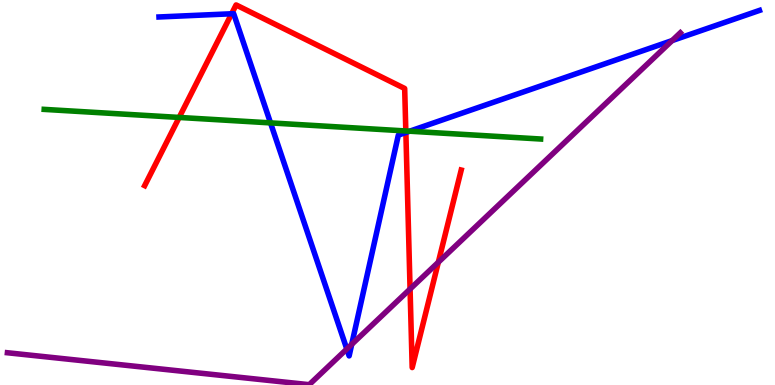[{'lines': ['blue', 'red'], 'intersections': [{'x': 2.99, 'y': 9.64}, {'x': 5.24, 'y': 6.56}]}, {'lines': ['green', 'red'], 'intersections': [{'x': 2.31, 'y': 6.95}, {'x': 5.24, 'y': 6.6}]}, {'lines': ['purple', 'red'], 'intersections': [{'x': 5.29, 'y': 2.49}, {'x': 5.66, 'y': 3.19}]}, {'lines': ['blue', 'green'], 'intersections': [{'x': 3.49, 'y': 6.81}, {'x': 5.29, 'y': 6.59}]}, {'lines': ['blue', 'purple'], 'intersections': [{'x': 4.47, 'y': 0.935}, {'x': 4.54, 'y': 1.06}, {'x': 8.67, 'y': 8.95}]}, {'lines': ['green', 'purple'], 'intersections': []}]